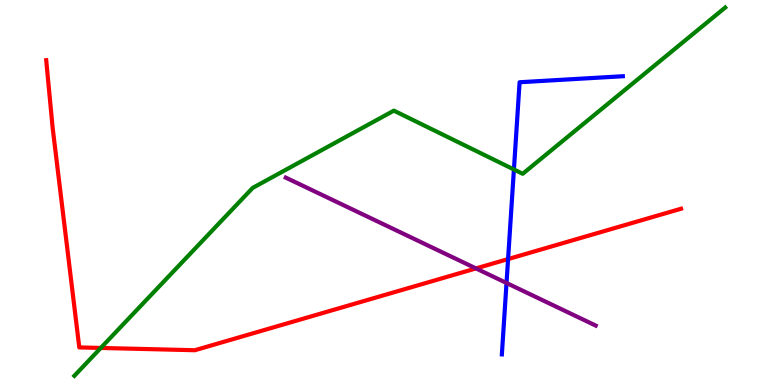[{'lines': ['blue', 'red'], 'intersections': [{'x': 6.56, 'y': 3.27}]}, {'lines': ['green', 'red'], 'intersections': [{'x': 1.3, 'y': 0.963}]}, {'lines': ['purple', 'red'], 'intersections': [{'x': 6.14, 'y': 3.03}]}, {'lines': ['blue', 'green'], 'intersections': [{'x': 6.63, 'y': 5.6}]}, {'lines': ['blue', 'purple'], 'intersections': [{'x': 6.54, 'y': 2.65}]}, {'lines': ['green', 'purple'], 'intersections': []}]